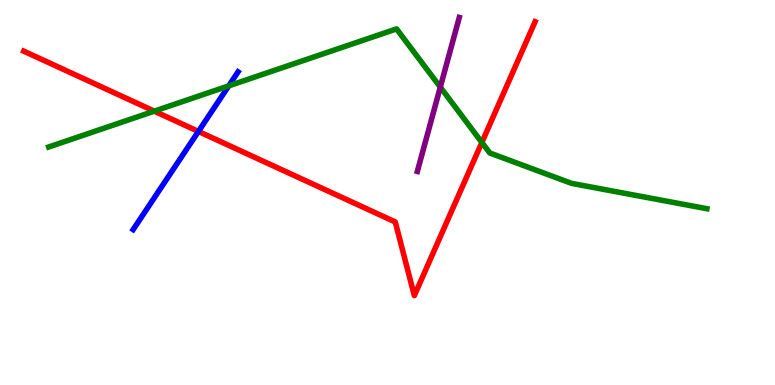[{'lines': ['blue', 'red'], 'intersections': [{'x': 2.56, 'y': 6.59}]}, {'lines': ['green', 'red'], 'intersections': [{'x': 1.99, 'y': 7.11}, {'x': 6.22, 'y': 6.3}]}, {'lines': ['purple', 'red'], 'intersections': []}, {'lines': ['blue', 'green'], 'intersections': [{'x': 2.95, 'y': 7.77}]}, {'lines': ['blue', 'purple'], 'intersections': []}, {'lines': ['green', 'purple'], 'intersections': [{'x': 5.68, 'y': 7.74}]}]